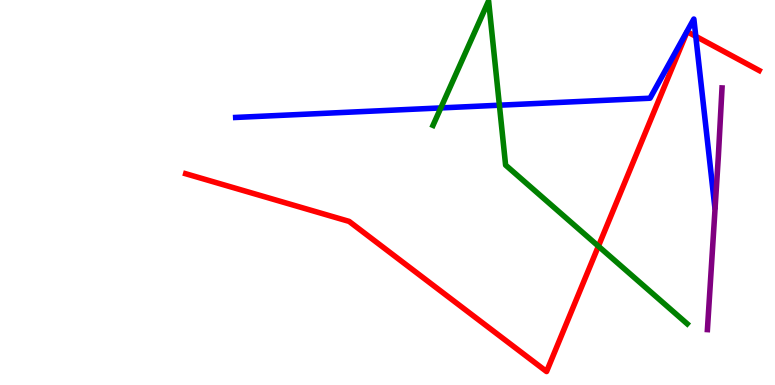[{'lines': ['blue', 'red'], 'intersections': [{'x': 8.98, 'y': 9.06}]}, {'lines': ['green', 'red'], 'intersections': [{'x': 7.72, 'y': 3.61}]}, {'lines': ['purple', 'red'], 'intersections': []}, {'lines': ['blue', 'green'], 'intersections': [{'x': 5.69, 'y': 7.2}, {'x': 6.44, 'y': 7.27}]}, {'lines': ['blue', 'purple'], 'intersections': []}, {'lines': ['green', 'purple'], 'intersections': []}]